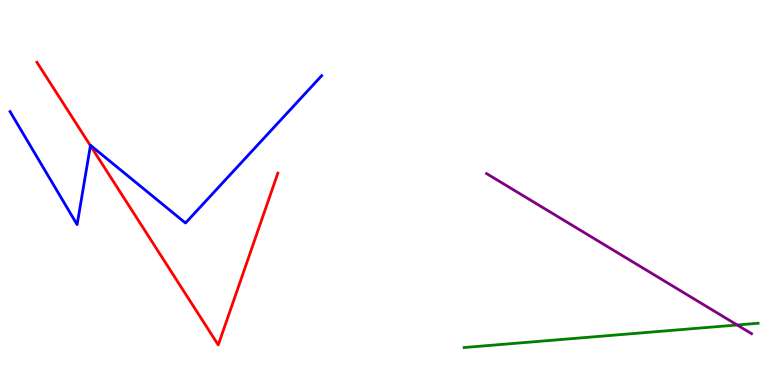[{'lines': ['blue', 'red'], 'intersections': [{'x': 1.17, 'y': 6.22}]}, {'lines': ['green', 'red'], 'intersections': []}, {'lines': ['purple', 'red'], 'intersections': []}, {'lines': ['blue', 'green'], 'intersections': []}, {'lines': ['blue', 'purple'], 'intersections': []}, {'lines': ['green', 'purple'], 'intersections': [{'x': 9.51, 'y': 1.56}]}]